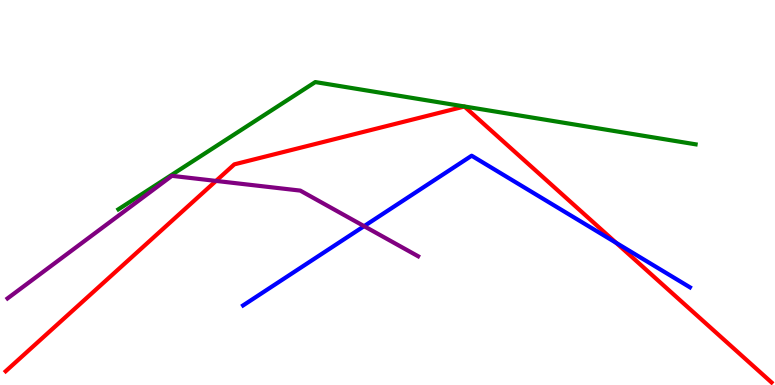[{'lines': ['blue', 'red'], 'intersections': [{'x': 7.95, 'y': 3.69}]}, {'lines': ['green', 'red'], 'intersections': []}, {'lines': ['purple', 'red'], 'intersections': [{'x': 2.79, 'y': 5.3}]}, {'lines': ['blue', 'green'], 'intersections': []}, {'lines': ['blue', 'purple'], 'intersections': [{'x': 4.7, 'y': 4.13}]}, {'lines': ['green', 'purple'], 'intersections': []}]